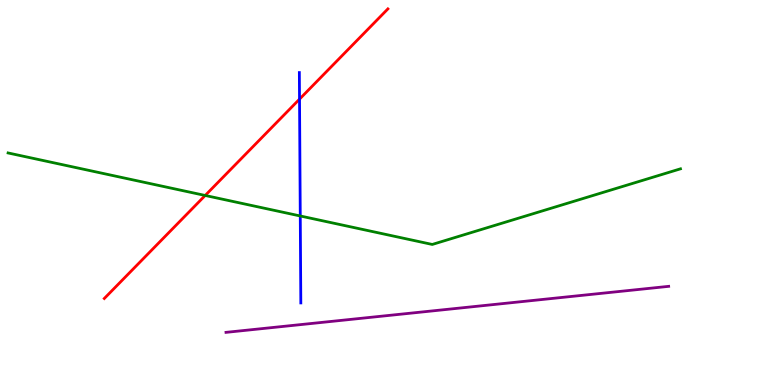[{'lines': ['blue', 'red'], 'intersections': [{'x': 3.86, 'y': 7.42}]}, {'lines': ['green', 'red'], 'intersections': [{'x': 2.65, 'y': 4.92}]}, {'lines': ['purple', 'red'], 'intersections': []}, {'lines': ['blue', 'green'], 'intersections': [{'x': 3.87, 'y': 4.39}]}, {'lines': ['blue', 'purple'], 'intersections': []}, {'lines': ['green', 'purple'], 'intersections': []}]